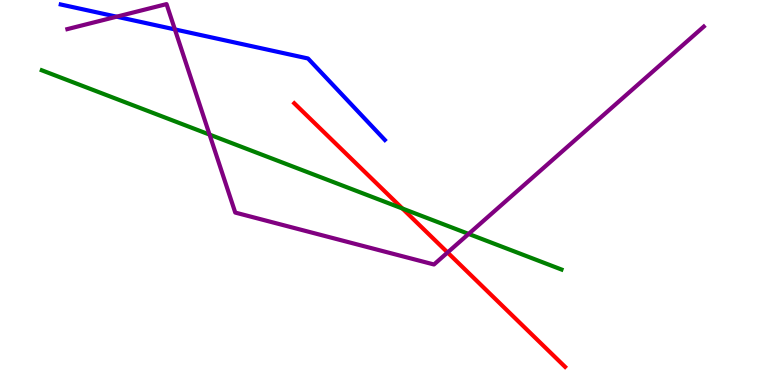[{'lines': ['blue', 'red'], 'intersections': []}, {'lines': ['green', 'red'], 'intersections': [{'x': 5.19, 'y': 4.58}]}, {'lines': ['purple', 'red'], 'intersections': [{'x': 5.78, 'y': 3.44}]}, {'lines': ['blue', 'green'], 'intersections': []}, {'lines': ['blue', 'purple'], 'intersections': [{'x': 1.5, 'y': 9.57}, {'x': 2.26, 'y': 9.24}]}, {'lines': ['green', 'purple'], 'intersections': [{'x': 2.7, 'y': 6.5}, {'x': 6.05, 'y': 3.92}]}]